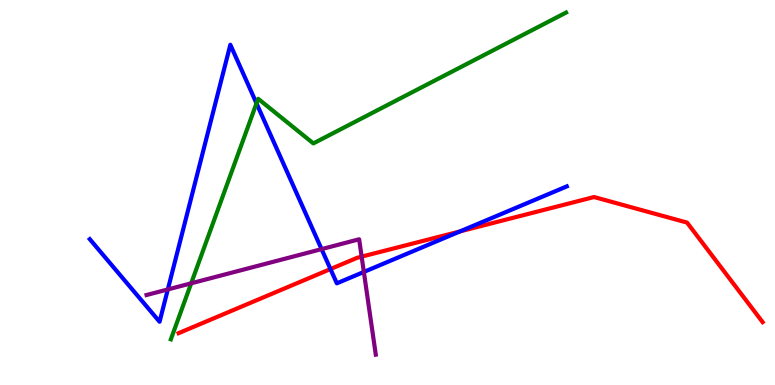[{'lines': ['blue', 'red'], 'intersections': [{'x': 4.26, 'y': 3.01}, {'x': 5.93, 'y': 3.99}]}, {'lines': ['green', 'red'], 'intersections': []}, {'lines': ['purple', 'red'], 'intersections': [{'x': 4.67, 'y': 3.33}]}, {'lines': ['blue', 'green'], 'intersections': [{'x': 3.31, 'y': 7.32}]}, {'lines': ['blue', 'purple'], 'intersections': [{'x': 2.17, 'y': 2.48}, {'x': 4.15, 'y': 3.53}, {'x': 4.69, 'y': 2.94}]}, {'lines': ['green', 'purple'], 'intersections': [{'x': 2.47, 'y': 2.64}]}]